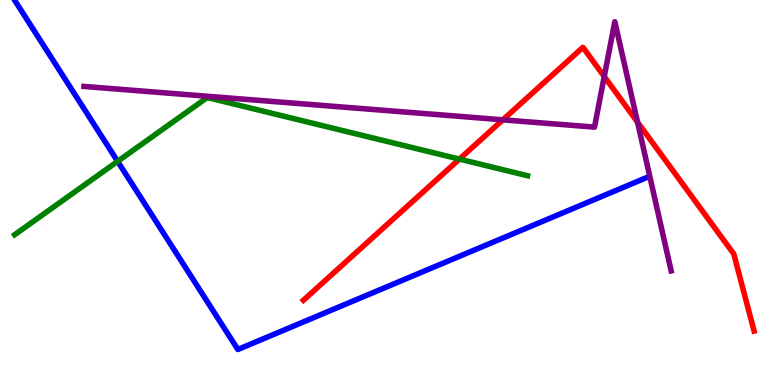[{'lines': ['blue', 'red'], 'intersections': []}, {'lines': ['green', 'red'], 'intersections': [{'x': 5.93, 'y': 5.87}]}, {'lines': ['purple', 'red'], 'intersections': [{'x': 6.49, 'y': 6.89}, {'x': 7.8, 'y': 8.01}, {'x': 8.23, 'y': 6.83}]}, {'lines': ['blue', 'green'], 'intersections': [{'x': 1.52, 'y': 5.81}]}, {'lines': ['blue', 'purple'], 'intersections': []}, {'lines': ['green', 'purple'], 'intersections': []}]